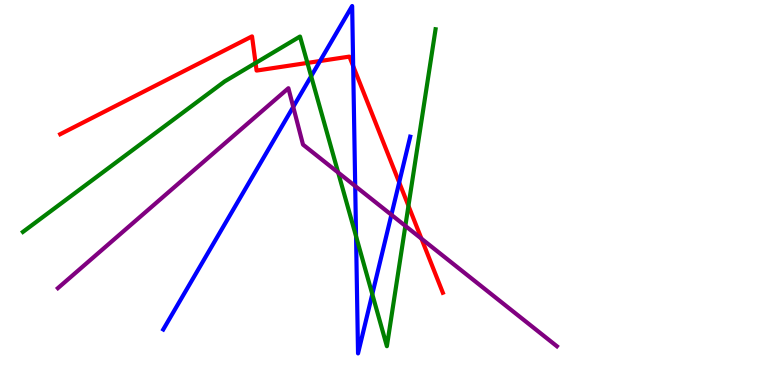[{'lines': ['blue', 'red'], 'intersections': [{'x': 4.13, 'y': 8.41}, {'x': 4.56, 'y': 8.28}, {'x': 5.15, 'y': 5.26}]}, {'lines': ['green', 'red'], 'intersections': [{'x': 3.3, 'y': 8.36}, {'x': 3.97, 'y': 8.37}, {'x': 5.27, 'y': 4.65}]}, {'lines': ['purple', 'red'], 'intersections': [{'x': 5.44, 'y': 3.8}]}, {'lines': ['blue', 'green'], 'intersections': [{'x': 4.01, 'y': 8.02}, {'x': 4.59, 'y': 3.86}, {'x': 4.8, 'y': 2.36}]}, {'lines': ['blue', 'purple'], 'intersections': [{'x': 3.78, 'y': 7.22}, {'x': 4.58, 'y': 5.17}, {'x': 5.05, 'y': 4.42}]}, {'lines': ['green', 'purple'], 'intersections': [{'x': 4.36, 'y': 5.52}, {'x': 5.23, 'y': 4.13}]}]